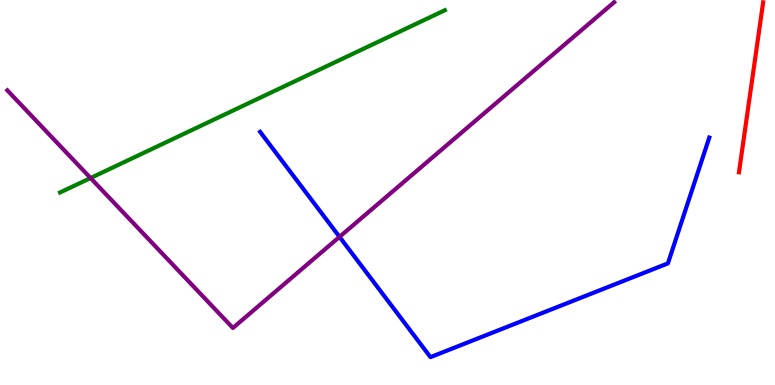[{'lines': ['blue', 'red'], 'intersections': []}, {'lines': ['green', 'red'], 'intersections': []}, {'lines': ['purple', 'red'], 'intersections': []}, {'lines': ['blue', 'green'], 'intersections': []}, {'lines': ['blue', 'purple'], 'intersections': [{'x': 4.38, 'y': 3.85}]}, {'lines': ['green', 'purple'], 'intersections': [{'x': 1.17, 'y': 5.38}]}]